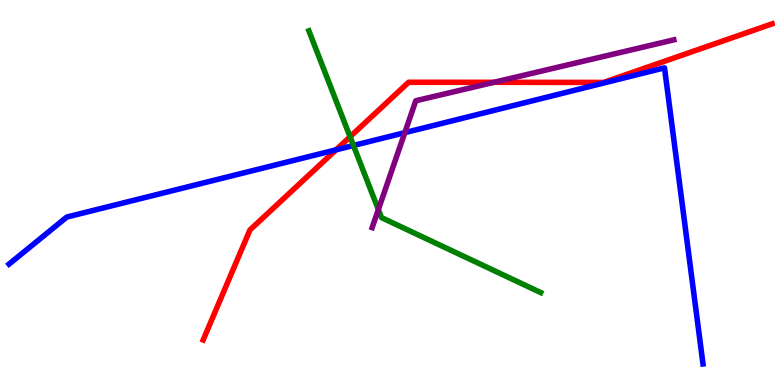[{'lines': ['blue', 'red'], 'intersections': [{'x': 4.34, 'y': 6.11}]}, {'lines': ['green', 'red'], 'intersections': [{'x': 4.52, 'y': 6.45}]}, {'lines': ['purple', 'red'], 'intersections': [{'x': 6.37, 'y': 7.86}]}, {'lines': ['blue', 'green'], 'intersections': [{'x': 4.56, 'y': 6.22}]}, {'lines': ['blue', 'purple'], 'intersections': [{'x': 5.22, 'y': 6.55}]}, {'lines': ['green', 'purple'], 'intersections': [{'x': 4.88, 'y': 4.56}]}]